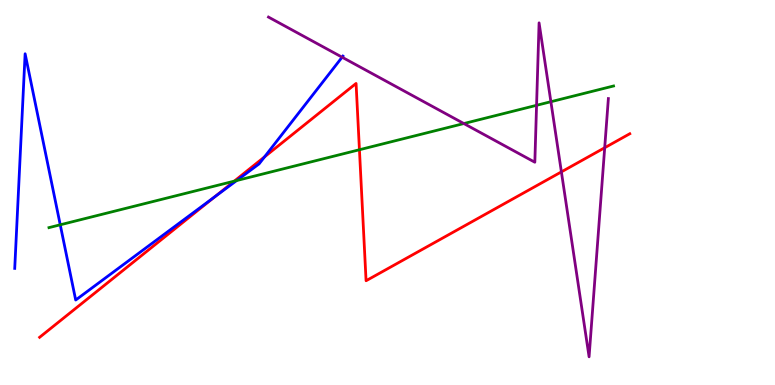[{'lines': ['blue', 'red'], 'intersections': [{'x': 2.77, 'y': 4.89}, {'x': 3.41, 'y': 5.93}]}, {'lines': ['green', 'red'], 'intersections': [{'x': 3.02, 'y': 5.3}, {'x': 4.64, 'y': 6.11}]}, {'lines': ['purple', 'red'], 'intersections': [{'x': 7.24, 'y': 5.54}, {'x': 7.8, 'y': 6.16}]}, {'lines': ['blue', 'green'], 'intersections': [{'x': 0.777, 'y': 4.16}, {'x': 3.05, 'y': 5.31}]}, {'lines': ['blue', 'purple'], 'intersections': [{'x': 4.41, 'y': 8.51}]}, {'lines': ['green', 'purple'], 'intersections': [{'x': 5.99, 'y': 6.79}, {'x': 6.92, 'y': 7.26}, {'x': 7.11, 'y': 7.36}]}]